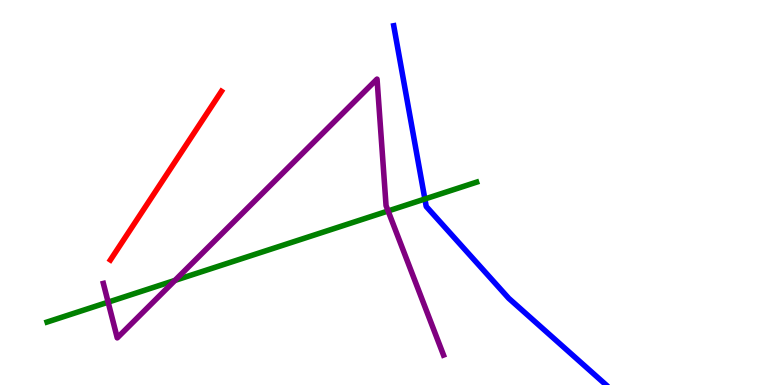[{'lines': ['blue', 'red'], 'intersections': []}, {'lines': ['green', 'red'], 'intersections': []}, {'lines': ['purple', 'red'], 'intersections': []}, {'lines': ['blue', 'green'], 'intersections': [{'x': 5.48, 'y': 4.83}]}, {'lines': ['blue', 'purple'], 'intersections': []}, {'lines': ['green', 'purple'], 'intersections': [{'x': 1.4, 'y': 2.15}, {'x': 2.26, 'y': 2.72}, {'x': 5.01, 'y': 4.52}]}]